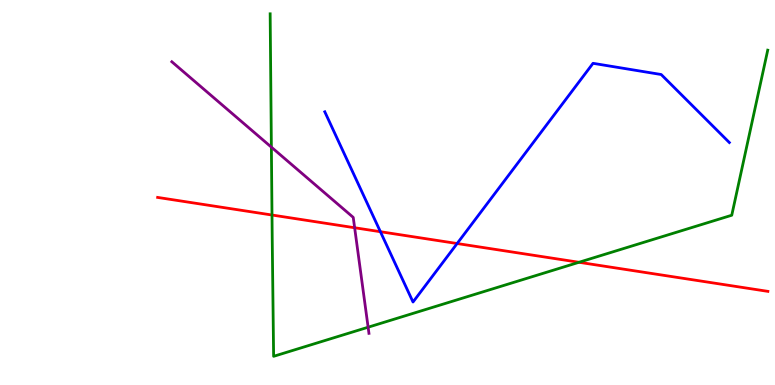[{'lines': ['blue', 'red'], 'intersections': [{'x': 4.91, 'y': 3.98}, {'x': 5.9, 'y': 3.67}]}, {'lines': ['green', 'red'], 'intersections': [{'x': 3.51, 'y': 4.42}, {'x': 7.47, 'y': 3.19}]}, {'lines': ['purple', 'red'], 'intersections': [{'x': 4.58, 'y': 4.08}]}, {'lines': ['blue', 'green'], 'intersections': []}, {'lines': ['blue', 'purple'], 'intersections': []}, {'lines': ['green', 'purple'], 'intersections': [{'x': 3.5, 'y': 6.18}, {'x': 4.75, 'y': 1.5}]}]